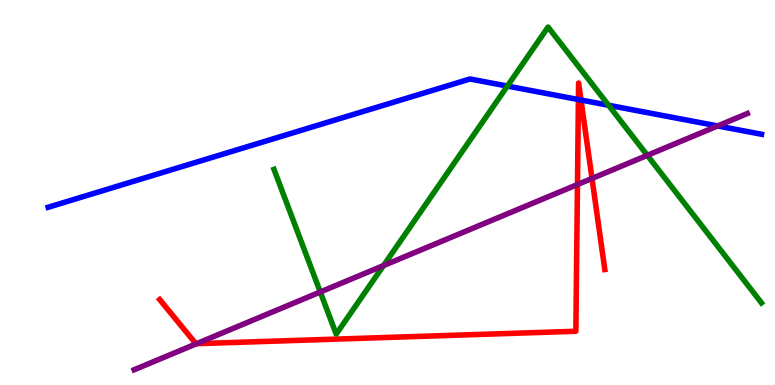[{'lines': ['blue', 'red'], 'intersections': [{'x': 7.46, 'y': 7.41}, {'x': 7.5, 'y': 7.4}]}, {'lines': ['green', 'red'], 'intersections': []}, {'lines': ['purple', 'red'], 'intersections': [{'x': 2.54, 'y': 1.07}, {'x': 7.45, 'y': 5.21}, {'x': 7.64, 'y': 5.37}]}, {'lines': ['blue', 'green'], 'intersections': [{'x': 6.55, 'y': 7.76}, {'x': 7.85, 'y': 7.27}]}, {'lines': ['blue', 'purple'], 'intersections': [{'x': 9.26, 'y': 6.73}]}, {'lines': ['green', 'purple'], 'intersections': [{'x': 4.13, 'y': 2.42}, {'x': 4.95, 'y': 3.1}, {'x': 8.35, 'y': 5.97}]}]